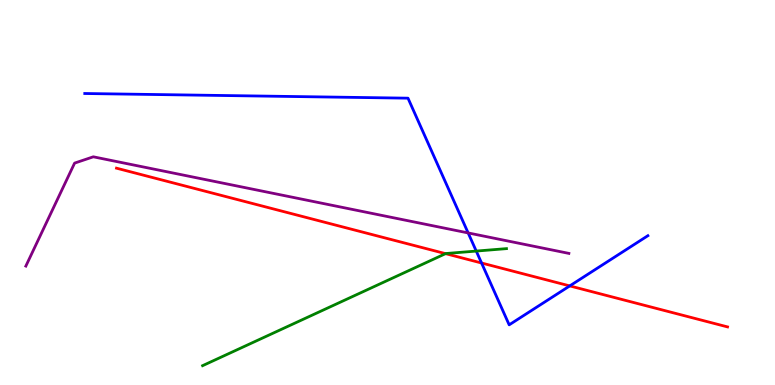[{'lines': ['blue', 'red'], 'intersections': [{'x': 6.21, 'y': 3.17}, {'x': 7.35, 'y': 2.57}]}, {'lines': ['green', 'red'], 'intersections': [{'x': 5.75, 'y': 3.41}]}, {'lines': ['purple', 'red'], 'intersections': []}, {'lines': ['blue', 'green'], 'intersections': [{'x': 6.15, 'y': 3.48}]}, {'lines': ['blue', 'purple'], 'intersections': [{'x': 6.04, 'y': 3.95}]}, {'lines': ['green', 'purple'], 'intersections': []}]